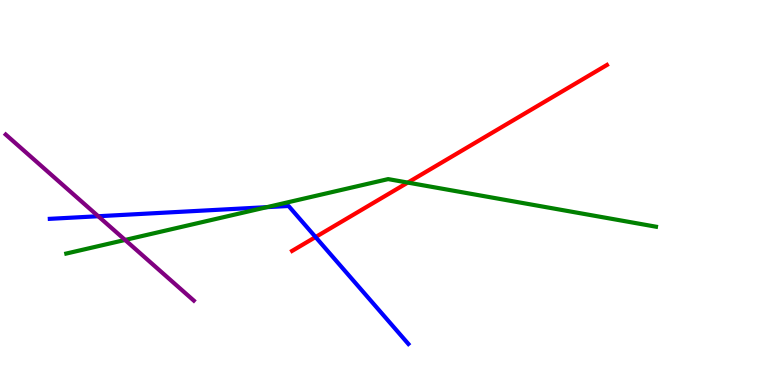[{'lines': ['blue', 'red'], 'intersections': [{'x': 4.07, 'y': 3.84}]}, {'lines': ['green', 'red'], 'intersections': [{'x': 5.26, 'y': 5.26}]}, {'lines': ['purple', 'red'], 'intersections': []}, {'lines': ['blue', 'green'], 'intersections': [{'x': 3.44, 'y': 4.62}]}, {'lines': ['blue', 'purple'], 'intersections': [{'x': 1.27, 'y': 4.38}]}, {'lines': ['green', 'purple'], 'intersections': [{'x': 1.61, 'y': 3.77}]}]